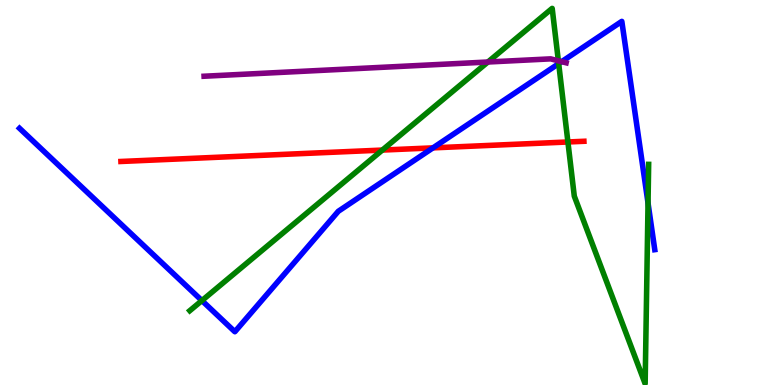[{'lines': ['blue', 'red'], 'intersections': [{'x': 5.59, 'y': 6.16}]}, {'lines': ['green', 'red'], 'intersections': [{'x': 4.93, 'y': 6.1}, {'x': 7.33, 'y': 6.31}]}, {'lines': ['purple', 'red'], 'intersections': []}, {'lines': ['blue', 'green'], 'intersections': [{'x': 2.61, 'y': 2.19}, {'x': 7.21, 'y': 8.35}, {'x': 8.36, 'y': 4.73}]}, {'lines': ['blue', 'purple'], 'intersections': [{'x': 7.25, 'y': 8.4}]}, {'lines': ['green', 'purple'], 'intersections': [{'x': 6.3, 'y': 8.39}, {'x': 7.2, 'y': 8.42}]}]